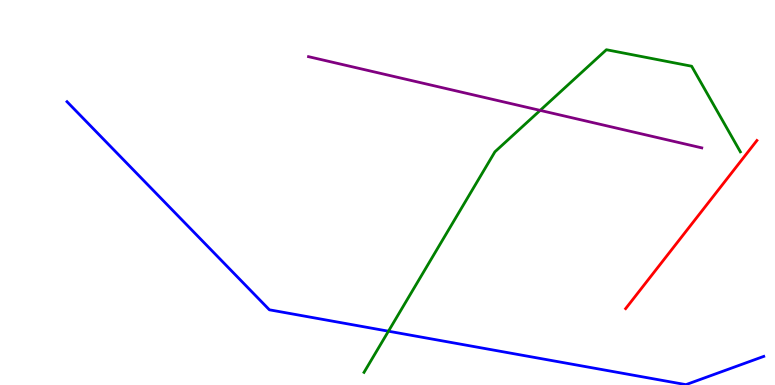[{'lines': ['blue', 'red'], 'intersections': []}, {'lines': ['green', 'red'], 'intersections': []}, {'lines': ['purple', 'red'], 'intersections': []}, {'lines': ['blue', 'green'], 'intersections': [{'x': 5.01, 'y': 1.4}]}, {'lines': ['blue', 'purple'], 'intersections': []}, {'lines': ['green', 'purple'], 'intersections': [{'x': 6.97, 'y': 7.13}]}]